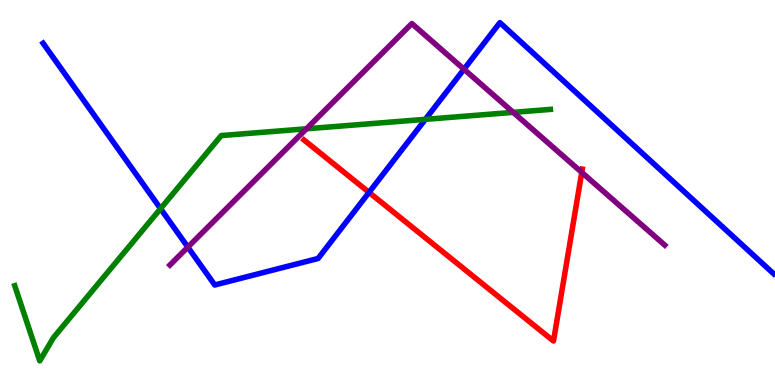[{'lines': ['blue', 'red'], 'intersections': [{'x': 4.76, 'y': 5.0}]}, {'lines': ['green', 'red'], 'intersections': []}, {'lines': ['purple', 'red'], 'intersections': [{'x': 7.51, 'y': 5.52}]}, {'lines': ['blue', 'green'], 'intersections': [{'x': 2.07, 'y': 4.58}, {'x': 5.49, 'y': 6.9}]}, {'lines': ['blue', 'purple'], 'intersections': [{'x': 2.42, 'y': 3.58}, {'x': 5.99, 'y': 8.2}]}, {'lines': ['green', 'purple'], 'intersections': [{'x': 3.95, 'y': 6.65}, {'x': 6.62, 'y': 7.08}]}]